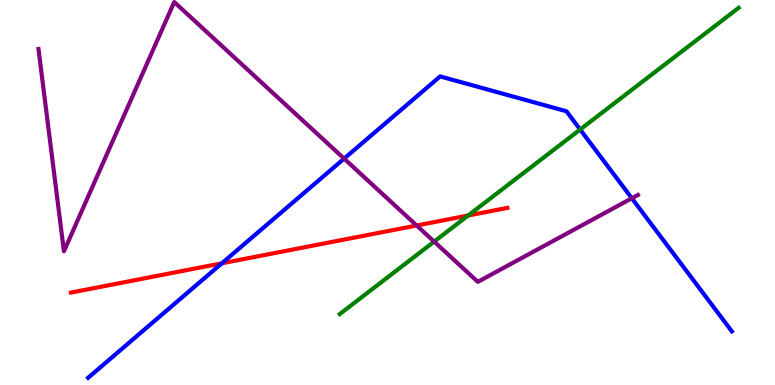[{'lines': ['blue', 'red'], 'intersections': [{'x': 2.86, 'y': 3.16}]}, {'lines': ['green', 'red'], 'intersections': [{'x': 6.04, 'y': 4.4}]}, {'lines': ['purple', 'red'], 'intersections': [{'x': 5.38, 'y': 4.14}]}, {'lines': ['blue', 'green'], 'intersections': [{'x': 7.49, 'y': 6.64}]}, {'lines': ['blue', 'purple'], 'intersections': [{'x': 4.44, 'y': 5.88}, {'x': 8.15, 'y': 4.85}]}, {'lines': ['green', 'purple'], 'intersections': [{'x': 5.6, 'y': 3.72}]}]